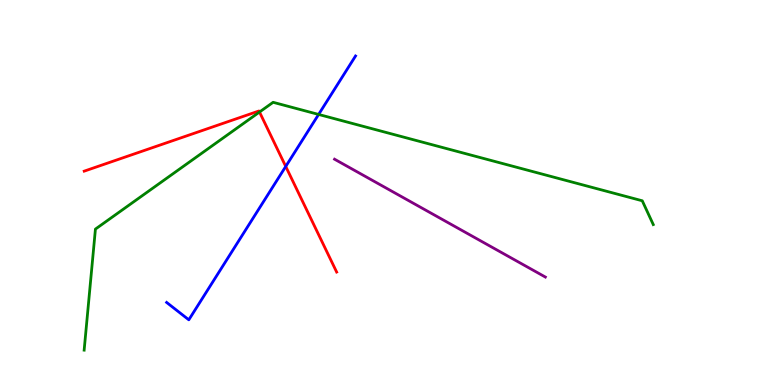[{'lines': ['blue', 'red'], 'intersections': [{'x': 3.69, 'y': 5.68}]}, {'lines': ['green', 'red'], 'intersections': [{'x': 3.35, 'y': 7.09}]}, {'lines': ['purple', 'red'], 'intersections': []}, {'lines': ['blue', 'green'], 'intersections': [{'x': 4.11, 'y': 7.03}]}, {'lines': ['blue', 'purple'], 'intersections': []}, {'lines': ['green', 'purple'], 'intersections': []}]